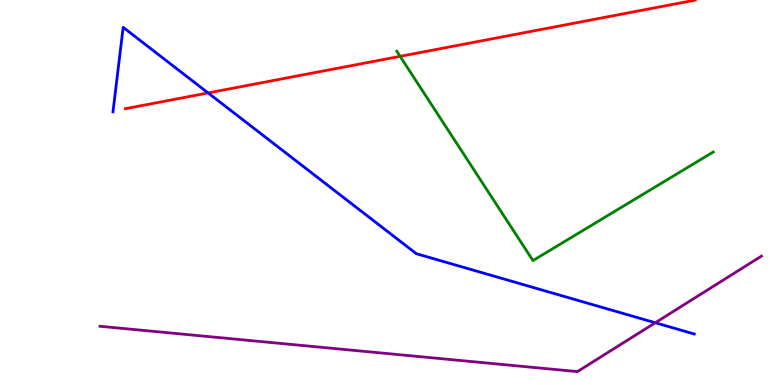[{'lines': ['blue', 'red'], 'intersections': [{'x': 2.69, 'y': 7.59}]}, {'lines': ['green', 'red'], 'intersections': [{'x': 5.16, 'y': 8.54}]}, {'lines': ['purple', 'red'], 'intersections': []}, {'lines': ['blue', 'green'], 'intersections': []}, {'lines': ['blue', 'purple'], 'intersections': [{'x': 8.46, 'y': 1.62}]}, {'lines': ['green', 'purple'], 'intersections': []}]